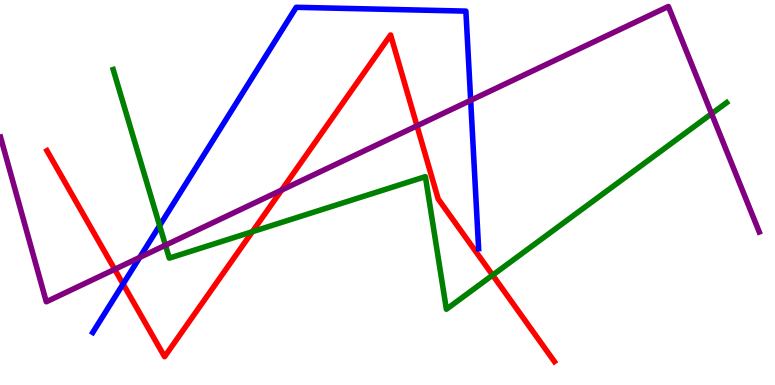[{'lines': ['blue', 'red'], 'intersections': [{'x': 1.59, 'y': 2.62}]}, {'lines': ['green', 'red'], 'intersections': [{'x': 3.26, 'y': 3.98}, {'x': 6.36, 'y': 2.85}]}, {'lines': ['purple', 'red'], 'intersections': [{'x': 1.48, 'y': 3.0}, {'x': 3.63, 'y': 5.06}, {'x': 5.38, 'y': 6.73}]}, {'lines': ['blue', 'green'], 'intersections': [{'x': 2.06, 'y': 4.14}]}, {'lines': ['blue', 'purple'], 'intersections': [{'x': 1.8, 'y': 3.31}, {'x': 6.07, 'y': 7.39}]}, {'lines': ['green', 'purple'], 'intersections': [{'x': 2.13, 'y': 3.63}, {'x': 9.18, 'y': 7.05}]}]